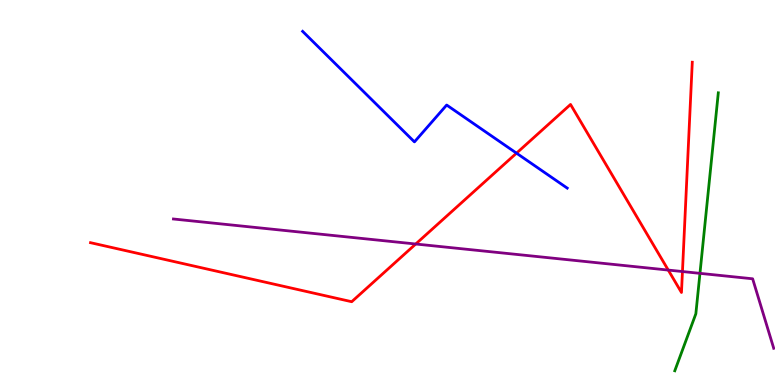[{'lines': ['blue', 'red'], 'intersections': [{'x': 6.66, 'y': 6.02}]}, {'lines': ['green', 'red'], 'intersections': []}, {'lines': ['purple', 'red'], 'intersections': [{'x': 5.36, 'y': 3.66}, {'x': 8.62, 'y': 2.99}, {'x': 8.81, 'y': 2.95}]}, {'lines': ['blue', 'green'], 'intersections': []}, {'lines': ['blue', 'purple'], 'intersections': []}, {'lines': ['green', 'purple'], 'intersections': [{'x': 9.03, 'y': 2.9}]}]